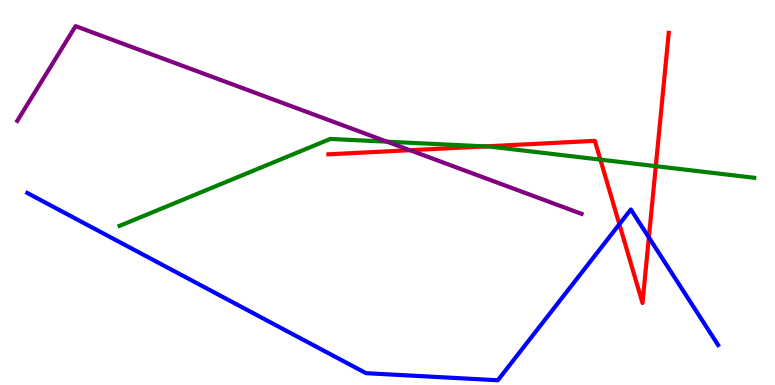[{'lines': ['blue', 'red'], 'intersections': [{'x': 7.99, 'y': 4.18}, {'x': 8.37, 'y': 3.83}]}, {'lines': ['green', 'red'], 'intersections': [{'x': 6.26, 'y': 6.2}, {'x': 7.75, 'y': 5.85}, {'x': 8.46, 'y': 5.68}]}, {'lines': ['purple', 'red'], 'intersections': [{'x': 5.29, 'y': 6.1}]}, {'lines': ['blue', 'green'], 'intersections': []}, {'lines': ['blue', 'purple'], 'intersections': []}, {'lines': ['green', 'purple'], 'intersections': [{'x': 4.99, 'y': 6.32}]}]